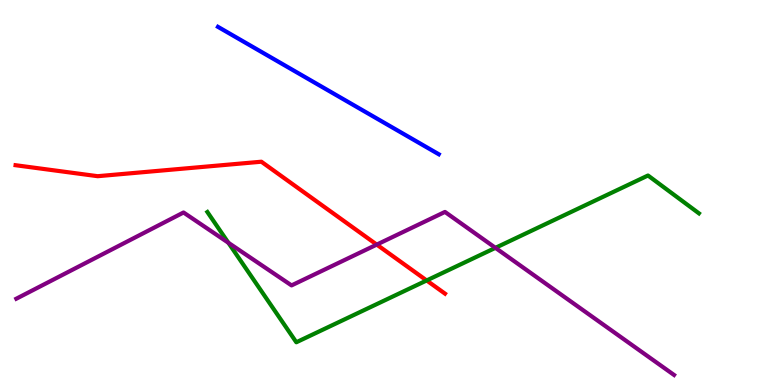[{'lines': ['blue', 'red'], 'intersections': []}, {'lines': ['green', 'red'], 'intersections': [{'x': 5.51, 'y': 2.72}]}, {'lines': ['purple', 'red'], 'intersections': [{'x': 4.86, 'y': 3.65}]}, {'lines': ['blue', 'green'], 'intersections': []}, {'lines': ['blue', 'purple'], 'intersections': []}, {'lines': ['green', 'purple'], 'intersections': [{'x': 2.95, 'y': 3.69}, {'x': 6.39, 'y': 3.56}]}]